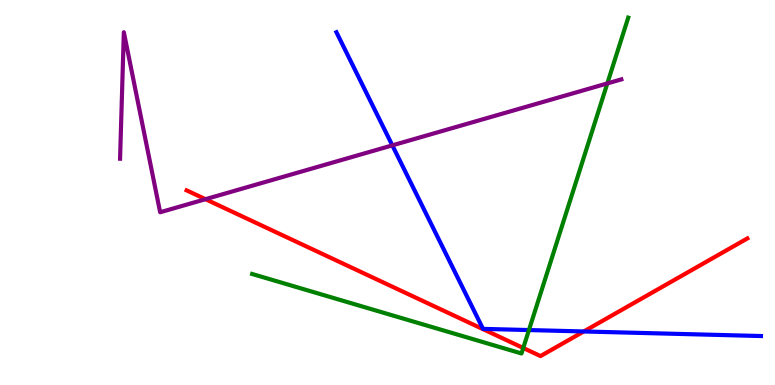[{'lines': ['blue', 'red'], 'intersections': [{'x': 7.53, 'y': 1.39}]}, {'lines': ['green', 'red'], 'intersections': [{'x': 6.75, 'y': 0.962}]}, {'lines': ['purple', 'red'], 'intersections': [{'x': 2.65, 'y': 4.83}]}, {'lines': ['blue', 'green'], 'intersections': [{'x': 6.83, 'y': 1.43}]}, {'lines': ['blue', 'purple'], 'intersections': [{'x': 5.06, 'y': 6.22}]}, {'lines': ['green', 'purple'], 'intersections': [{'x': 7.84, 'y': 7.83}]}]